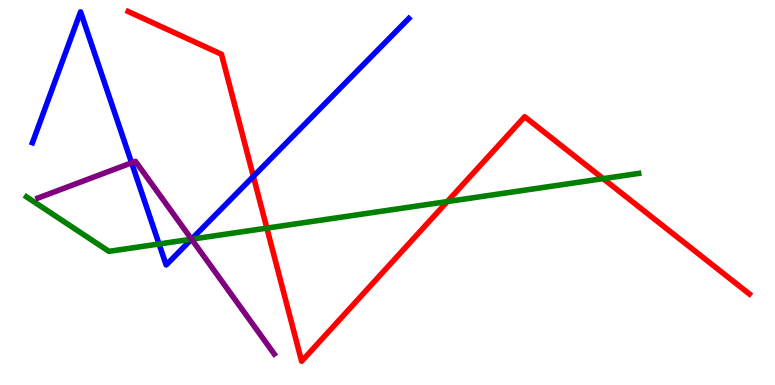[{'lines': ['blue', 'red'], 'intersections': [{'x': 3.27, 'y': 5.42}]}, {'lines': ['green', 'red'], 'intersections': [{'x': 3.44, 'y': 4.07}, {'x': 5.77, 'y': 4.76}, {'x': 7.78, 'y': 5.36}]}, {'lines': ['purple', 'red'], 'intersections': []}, {'lines': ['blue', 'green'], 'intersections': [{'x': 2.05, 'y': 3.66}, {'x': 2.47, 'y': 3.79}]}, {'lines': ['blue', 'purple'], 'intersections': [{'x': 1.7, 'y': 5.77}, {'x': 2.47, 'y': 3.79}]}, {'lines': ['green', 'purple'], 'intersections': [{'x': 2.47, 'y': 3.79}]}]